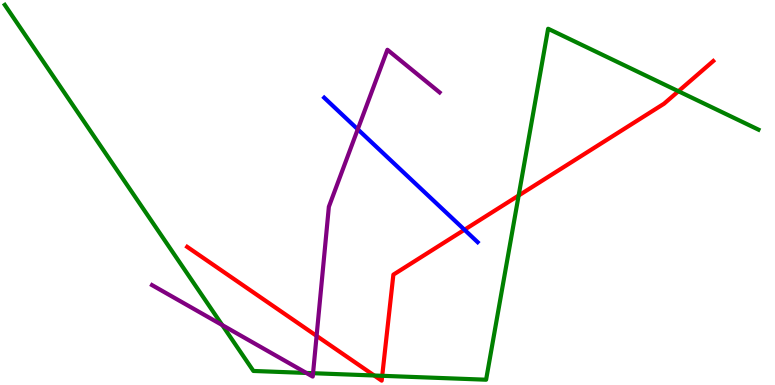[{'lines': ['blue', 'red'], 'intersections': [{'x': 5.99, 'y': 4.03}]}, {'lines': ['green', 'red'], 'intersections': [{'x': 4.83, 'y': 0.247}, {'x': 4.93, 'y': 0.239}, {'x': 6.69, 'y': 4.92}, {'x': 8.75, 'y': 7.63}]}, {'lines': ['purple', 'red'], 'intersections': [{'x': 4.09, 'y': 1.28}]}, {'lines': ['blue', 'green'], 'intersections': []}, {'lines': ['blue', 'purple'], 'intersections': [{'x': 4.62, 'y': 6.64}]}, {'lines': ['green', 'purple'], 'intersections': [{'x': 2.87, 'y': 1.56}, {'x': 3.95, 'y': 0.313}, {'x': 4.04, 'y': 0.306}]}]